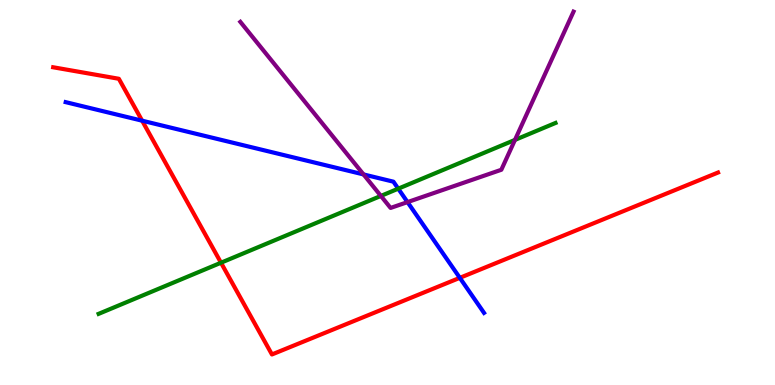[{'lines': ['blue', 'red'], 'intersections': [{'x': 1.83, 'y': 6.86}, {'x': 5.93, 'y': 2.78}]}, {'lines': ['green', 'red'], 'intersections': [{'x': 2.85, 'y': 3.18}]}, {'lines': ['purple', 'red'], 'intersections': []}, {'lines': ['blue', 'green'], 'intersections': [{'x': 5.14, 'y': 5.1}]}, {'lines': ['blue', 'purple'], 'intersections': [{'x': 4.69, 'y': 5.47}, {'x': 5.26, 'y': 4.75}]}, {'lines': ['green', 'purple'], 'intersections': [{'x': 4.91, 'y': 4.91}, {'x': 6.64, 'y': 6.37}]}]